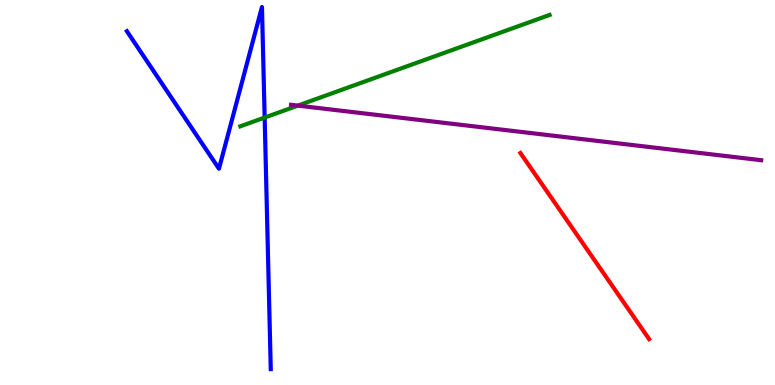[{'lines': ['blue', 'red'], 'intersections': []}, {'lines': ['green', 'red'], 'intersections': []}, {'lines': ['purple', 'red'], 'intersections': []}, {'lines': ['blue', 'green'], 'intersections': [{'x': 3.41, 'y': 6.95}]}, {'lines': ['blue', 'purple'], 'intersections': []}, {'lines': ['green', 'purple'], 'intersections': [{'x': 3.84, 'y': 7.26}]}]